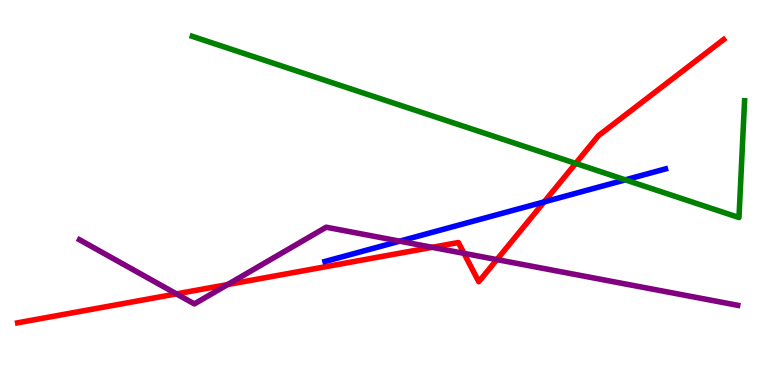[{'lines': ['blue', 'red'], 'intersections': [{'x': 7.02, 'y': 4.76}]}, {'lines': ['green', 'red'], 'intersections': [{'x': 7.43, 'y': 5.76}]}, {'lines': ['purple', 'red'], 'intersections': [{'x': 2.28, 'y': 2.37}, {'x': 2.94, 'y': 2.61}, {'x': 5.58, 'y': 3.58}, {'x': 5.99, 'y': 3.42}, {'x': 6.41, 'y': 3.26}]}, {'lines': ['blue', 'green'], 'intersections': [{'x': 8.07, 'y': 5.33}]}, {'lines': ['blue', 'purple'], 'intersections': [{'x': 5.16, 'y': 3.74}]}, {'lines': ['green', 'purple'], 'intersections': []}]